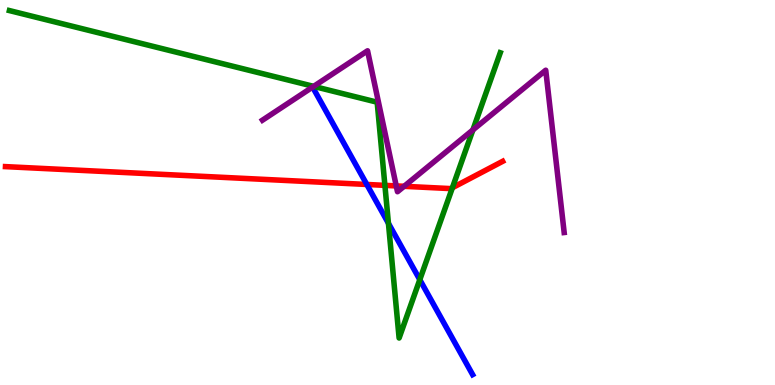[{'lines': ['blue', 'red'], 'intersections': [{'x': 4.73, 'y': 5.21}]}, {'lines': ['green', 'red'], 'intersections': [{'x': 4.97, 'y': 5.19}, {'x': 5.84, 'y': 5.12}]}, {'lines': ['purple', 'red'], 'intersections': [{'x': 5.11, 'y': 5.17}, {'x': 5.21, 'y': 5.16}]}, {'lines': ['blue', 'green'], 'intersections': [{'x': 5.01, 'y': 4.2}, {'x': 5.42, 'y': 2.74}]}, {'lines': ['blue', 'purple'], 'intersections': []}, {'lines': ['green', 'purple'], 'intersections': [{'x': 4.05, 'y': 7.76}, {'x': 6.1, 'y': 6.63}]}]